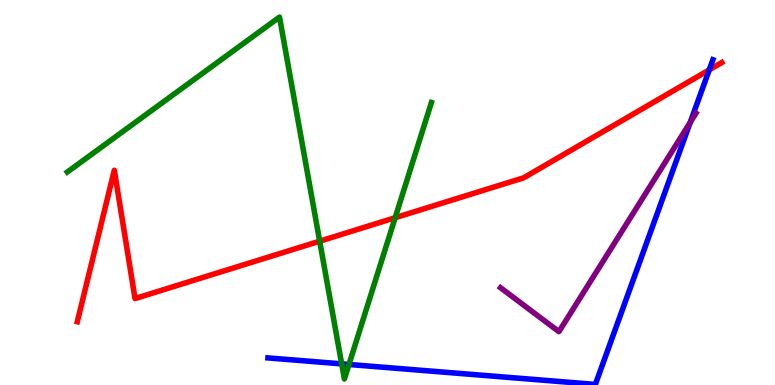[{'lines': ['blue', 'red'], 'intersections': [{'x': 9.15, 'y': 8.19}]}, {'lines': ['green', 'red'], 'intersections': [{'x': 4.12, 'y': 3.74}, {'x': 5.1, 'y': 4.34}]}, {'lines': ['purple', 'red'], 'intersections': []}, {'lines': ['blue', 'green'], 'intersections': [{'x': 4.41, 'y': 0.549}, {'x': 4.5, 'y': 0.533}]}, {'lines': ['blue', 'purple'], 'intersections': [{'x': 8.91, 'y': 6.82}]}, {'lines': ['green', 'purple'], 'intersections': []}]